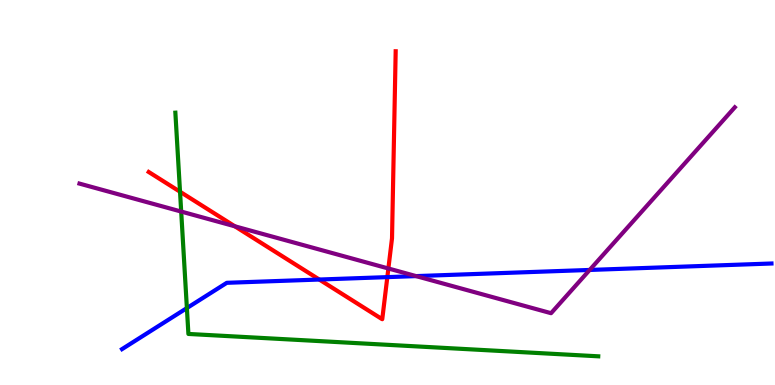[{'lines': ['blue', 'red'], 'intersections': [{'x': 4.12, 'y': 2.74}, {'x': 5.0, 'y': 2.8}]}, {'lines': ['green', 'red'], 'intersections': [{'x': 2.32, 'y': 5.02}]}, {'lines': ['purple', 'red'], 'intersections': [{'x': 3.03, 'y': 4.12}, {'x': 5.01, 'y': 3.03}]}, {'lines': ['blue', 'green'], 'intersections': [{'x': 2.41, 'y': 2.0}]}, {'lines': ['blue', 'purple'], 'intersections': [{'x': 5.37, 'y': 2.83}, {'x': 7.61, 'y': 2.99}]}, {'lines': ['green', 'purple'], 'intersections': [{'x': 2.34, 'y': 4.51}]}]